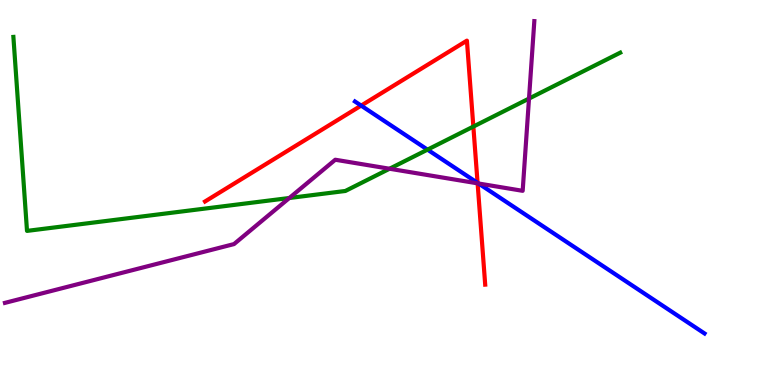[{'lines': ['blue', 'red'], 'intersections': [{'x': 4.66, 'y': 7.26}, {'x': 6.16, 'y': 5.25}]}, {'lines': ['green', 'red'], 'intersections': [{'x': 6.11, 'y': 6.71}]}, {'lines': ['purple', 'red'], 'intersections': [{'x': 6.16, 'y': 5.24}]}, {'lines': ['blue', 'green'], 'intersections': [{'x': 5.52, 'y': 6.11}]}, {'lines': ['blue', 'purple'], 'intersections': [{'x': 6.17, 'y': 5.23}]}, {'lines': ['green', 'purple'], 'intersections': [{'x': 3.73, 'y': 4.86}, {'x': 5.03, 'y': 5.62}, {'x': 6.83, 'y': 7.44}]}]